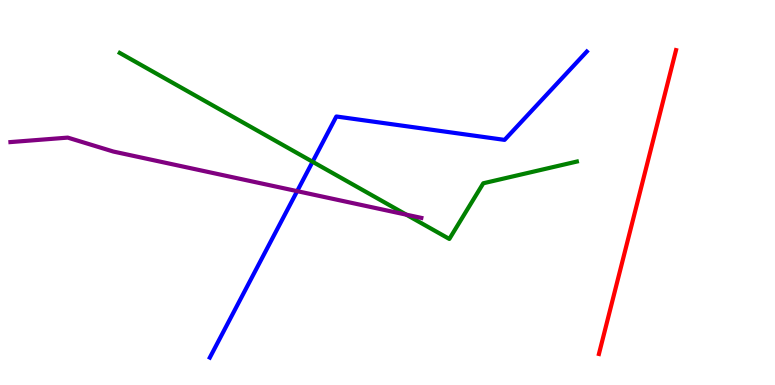[{'lines': ['blue', 'red'], 'intersections': []}, {'lines': ['green', 'red'], 'intersections': []}, {'lines': ['purple', 'red'], 'intersections': []}, {'lines': ['blue', 'green'], 'intersections': [{'x': 4.03, 'y': 5.8}]}, {'lines': ['blue', 'purple'], 'intersections': [{'x': 3.83, 'y': 5.04}]}, {'lines': ['green', 'purple'], 'intersections': [{'x': 5.24, 'y': 4.42}]}]